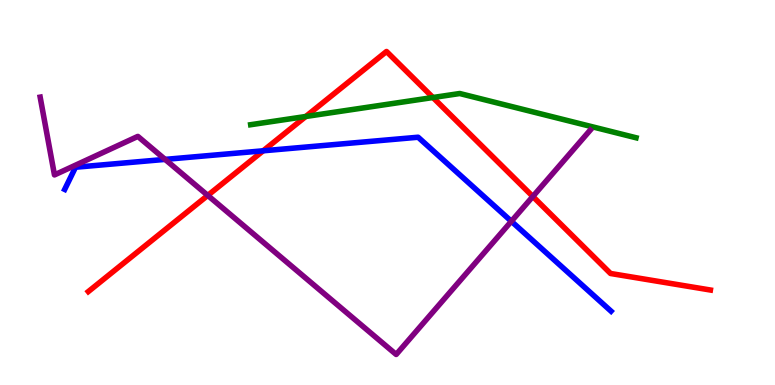[{'lines': ['blue', 'red'], 'intersections': [{'x': 3.4, 'y': 6.08}]}, {'lines': ['green', 'red'], 'intersections': [{'x': 3.95, 'y': 6.97}, {'x': 5.59, 'y': 7.47}]}, {'lines': ['purple', 'red'], 'intersections': [{'x': 2.68, 'y': 4.92}, {'x': 6.88, 'y': 4.9}]}, {'lines': ['blue', 'green'], 'intersections': []}, {'lines': ['blue', 'purple'], 'intersections': [{'x': 2.13, 'y': 5.86}, {'x': 6.6, 'y': 4.25}]}, {'lines': ['green', 'purple'], 'intersections': []}]